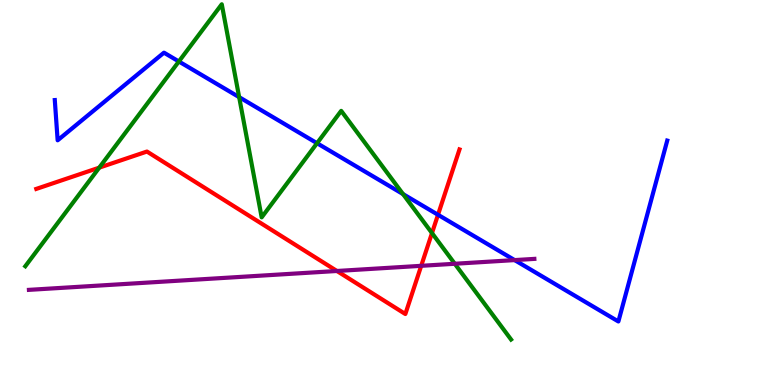[{'lines': ['blue', 'red'], 'intersections': [{'x': 5.65, 'y': 4.42}]}, {'lines': ['green', 'red'], 'intersections': [{'x': 1.28, 'y': 5.65}, {'x': 5.57, 'y': 3.95}]}, {'lines': ['purple', 'red'], 'intersections': [{'x': 4.35, 'y': 2.96}, {'x': 5.43, 'y': 3.1}]}, {'lines': ['blue', 'green'], 'intersections': [{'x': 2.31, 'y': 8.4}, {'x': 3.09, 'y': 7.48}, {'x': 4.09, 'y': 6.28}, {'x': 5.2, 'y': 4.96}]}, {'lines': ['blue', 'purple'], 'intersections': [{'x': 6.64, 'y': 3.24}]}, {'lines': ['green', 'purple'], 'intersections': [{'x': 5.87, 'y': 3.15}]}]